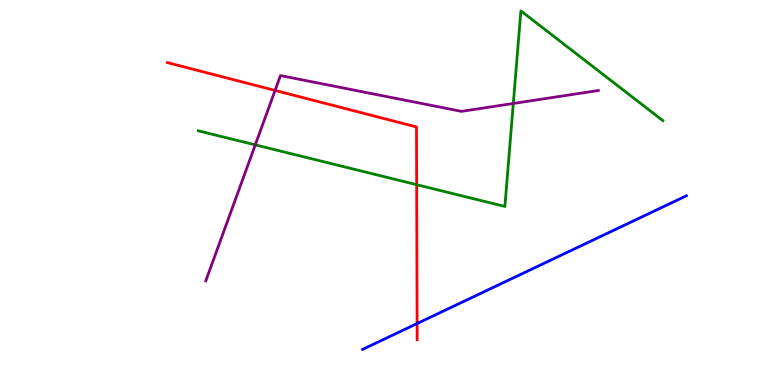[{'lines': ['blue', 'red'], 'intersections': [{'x': 5.38, 'y': 1.6}]}, {'lines': ['green', 'red'], 'intersections': [{'x': 5.38, 'y': 5.2}]}, {'lines': ['purple', 'red'], 'intersections': [{'x': 3.55, 'y': 7.65}]}, {'lines': ['blue', 'green'], 'intersections': []}, {'lines': ['blue', 'purple'], 'intersections': []}, {'lines': ['green', 'purple'], 'intersections': [{'x': 3.29, 'y': 6.24}, {'x': 6.62, 'y': 7.31}]}]